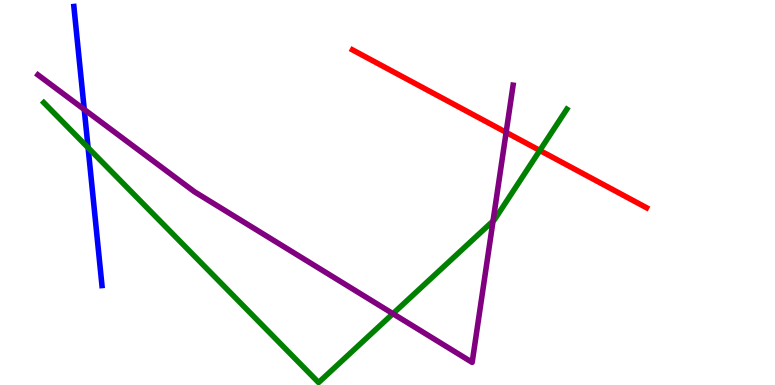[{'lines': ['blue', 'red'], 'intersections': []}, {'lines': ['green', 'red'], 'intersections': [{'x': 6.97, 'y': 6.09}]}, {'lines': ['purple', 'red'], 'intersections': [{'x': 6.53, 'y': 6.56}]}, {'lines': ['blue', 'green'], 'intersections': [{'x': 1.14, 'y': 6.16}]}, {'lines': ['blue', 'purple'], 'intersections': [{'x': 1.09, 'y': 7.16}]}, {'lines': ['green', 'purple'], 'intersections': [{'x': 5.07, 'y': 1.85}, {'x': 6.36, 'y': 4.26}]}]